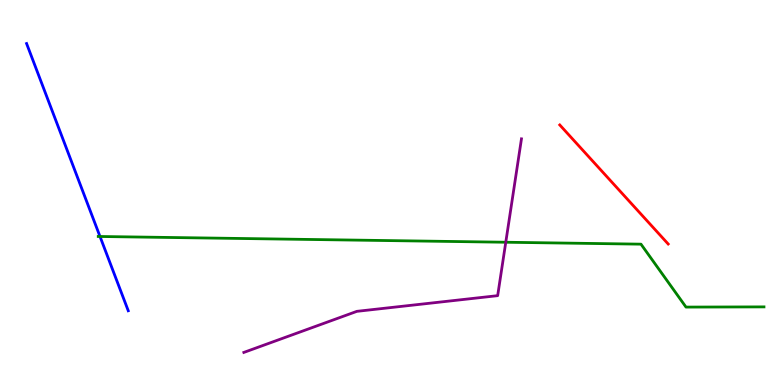[{'lines': ['blue', 'red'], 'intersections': []}, {'lines': ['green', 'red'], 'intersections': []}, {'lines': ['purple', 'red'], 'intersections': []}, {'lines': ['blue', 'green'], 'intersections': [{'x': 1.29, 'y': 3.86}]}, {'lines': ['blue', 'purple'], 'intersections': []}, {'lines': ['green', 'purple'], 'intersections': [{'x': 6.53, 'y': 3.71}]}]